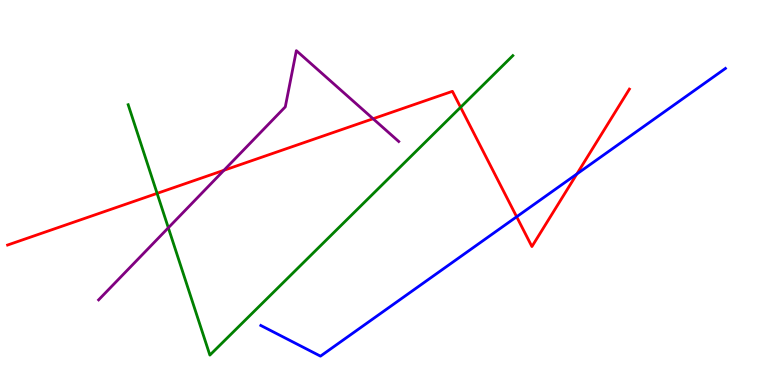[{'lines': ['blue', 'red'], 'intersections': [{'x': 6.67, 'y': 4.37}, {'x': 7.44, 'y': 5.48}]}, {'lines': ['green', 'red'], 'intersections': [{'x': 2.03, 'y': 4.98}, {'x': 5.94, 'y': 7.21}]}, {'lines': ['purple', 'red'], 'intersections': [{'x': 2.89, 'y': 5.58}, {'x': 4.81, 'y': 6.92}]}, {'lines': ['blue', 'green'], 'intersections': []}, {'lines': ['blue', 'purple'], 'intersections': []}, {'lines': ['green', 'purple'], 'intersections': [{'x': 2.17, 'y': 4.08}]}]